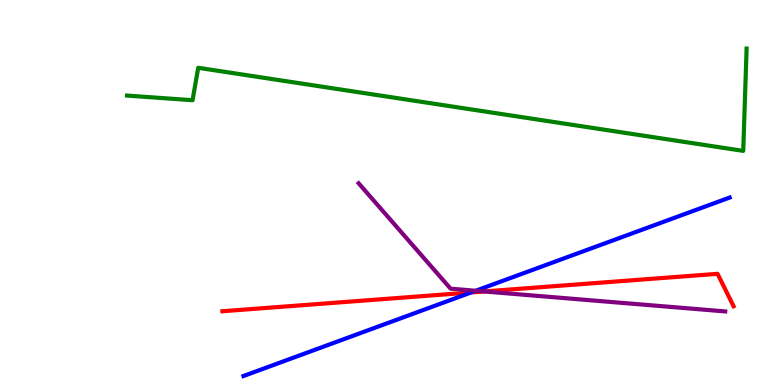[{'lines': ['blue', 'red'], 'intersections': [{'x': 6.08, 'y': 2.4}]}, {'lines': ['green', 'red'], 'intersections': []}, {'lines': ['purple', 'red'], 'intersections': [{'x': 6.25, 'y': 2.43}]}, {'lines': ['blue', 'green'], 'intersections': []}, {'lines': ['blue', 'purple'], 'intersections': [{'x': 6.14, 'y': 2.45}]}, {'lines': ['green', 'purple'], 'intersections': []}]